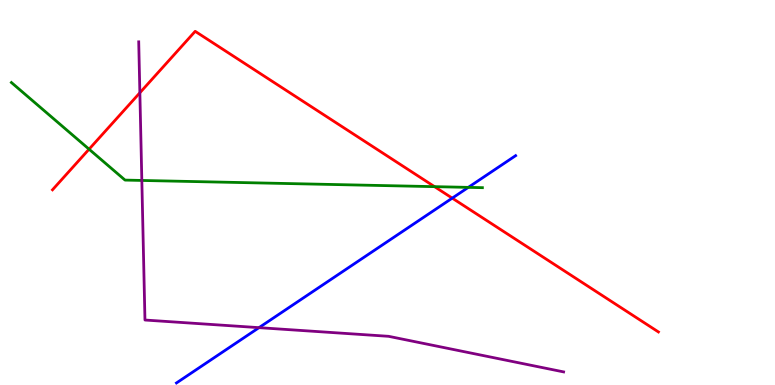[{'lines': ['blue', 'red'], 'intersections': [{'x': 5.84, 'y': 4.85}]}, {'lines': ['green', 'red'], 'intersections': [{'x': 1.15, 'y': 6.12}, {'x': 5.61, 'y': 5.15}]}, {'lines': ['purple', 'red'], 'intersections': [{'x': 1.8, 'y': 7.59}]}, {'lines': ['blue', 'green'], 'intersections': [{'x': 6.04, 'y': 5.13}]}, {'lines': ['blue', 'purple'], 'intersections': [{'x': 3.34, 'y': 1.49}]}, {'lines': ['green', 'purple'], 'intersections': [{'x': 1.83, 'y': 5.31}]}]